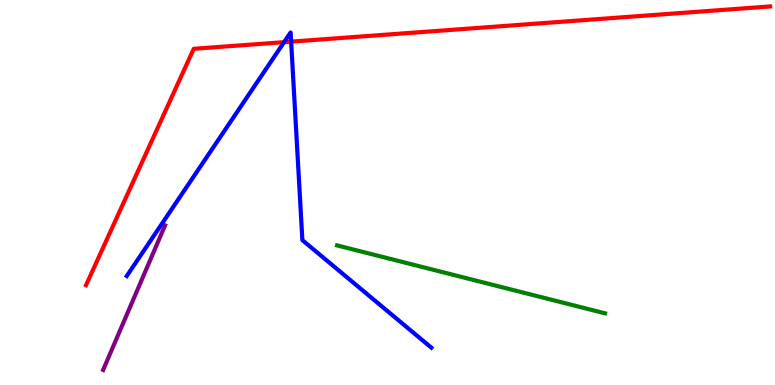[{'lines': ['blue', 'red'], 'intersections': [{'x': 3.67, 'y': 8.9}, {'x': 3.76, 'y': 8.92}]}, {'lines': ['green', 'red'], 'intersections': []}, {'lines': ['purple', 'red'], 'intersections': []}, {'lines': ['blue', 'green'], 'intersections': []}, {'lines': ['blue', 'purple'], 'intersections': []}, {'lines': ['green', 'purple'], 'intersections': []}]